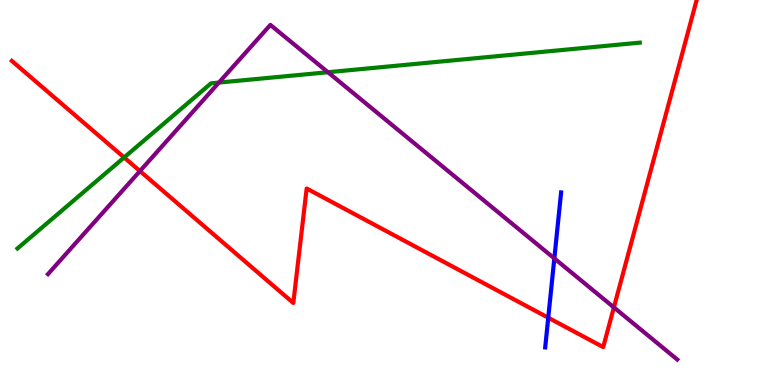[{'lines': ['blue', 'red'], 'intersections': [{'x': 7.07, 'y': 1.75}]}, {'lines': ['green', 'red'], 'intersections': [{'x': 1.6, 'y': 5.91}]}, {'lines': ['purple', 'red'], 'intersections': [{'x': 1.81, 'y': 5.56}, {'x': 7.92, 'y': 2.02}]}, {'lines': ['blue', 'green'], 'intersections': []}, {'lines': ['blue', 'purple'], 'intersections': [{'x': 7.15, 'y': 3.29}]}, {'lines': ['green', 'purple'], 'intersections': [{'x': 2.82, 'y': 7.86}, {'x': 4.23, 'y': 8.12}]}]